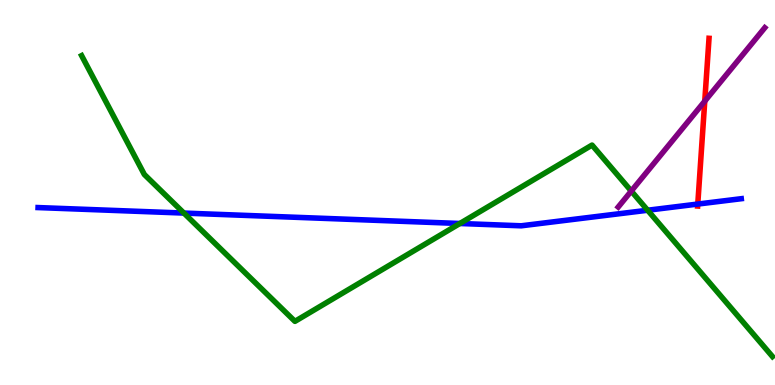[{'lines': ['blue', 'red'], 'intersections': [{'x': 9.0, 'y': 4.7}]}, {'lines': ['green', 'red'], 'intersections': []}, {'lines': ['purple', 'red'], 'intersections': [{'x': 9.09, 'y': 7.37}]}, {'lines': ['blue', 'green'], 'intersections': [{'x': 2.37, 'y': 4.47}, {'x': 5.93, 'y': 4.2}, {'x': 8.36, 'y': 4.54}]}, {'lines': ['blue', 'purple'], 'intersections': []}, {'lines': ['green', 'purple'], 'intersections': [{'x': 8.15, 'y': 5.04}]}]